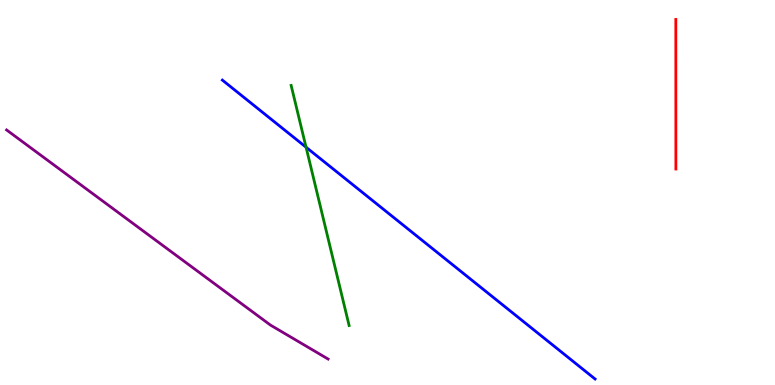[{'lines': ['blue', 'red'], 'intersections': []}, {'lines': ['green', 'red'], 'intersections': []}, {'lines': ['purple', 'red'], 'intersections': []}, {'lines': ['blue', 'green'], 'intersections': [{'x': 3.95, 'y': 6.18}]}, {'lines': ['blue', 'purple'], 'intersections': []}, {'lines': ['green', 'purple'], 'intersections': []}]